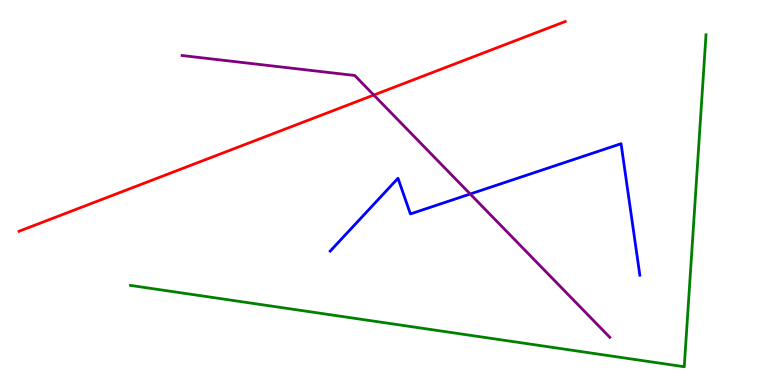[{'lines': ['blue', 'red'], 'intersections': []}, {'lines': ['green', 'red'], 'intersections': []}, {'lines': ['purple', 'red'], 'intersections': [{'x': 4.82, 'y': 7.53}]}, {'lines': ['blue', 'green'], 'intersections': []}, {'lines': ['blue', 'purple'], 'intersections': [{'x': 6.07, 'y': 4.96}]}, {'lines': ['green', 'purple'], 'intersections': []}]